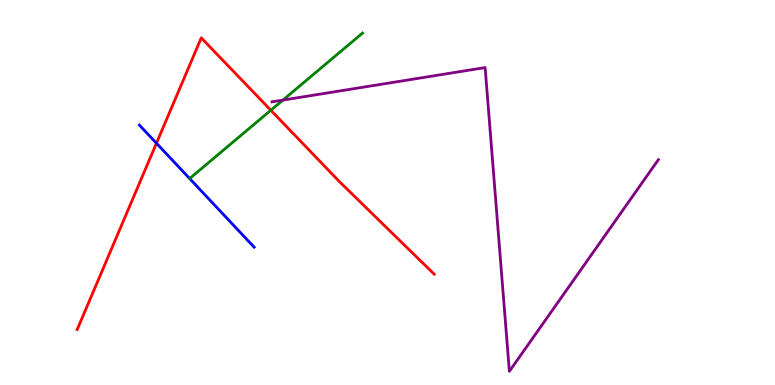[{'lines': ['blue', 'red'], 'intersections': [{'x': 2.02, 'y': 6.28}]}, {'lines': ['green', 'red'], 'intersections': [{'x': 3.49, 'y': 7.14}]}, {'lines': ['purple', 'red'], 'intersections': []}, {'lines': ['blue', 'green'], 'intersections': []}, {'lines': ['blue', 'purple'], 'intersections': []}, {'lines': ['green', 'purple'], 'intersections': [{'x': 3.65, 'y': 7.4}]}]